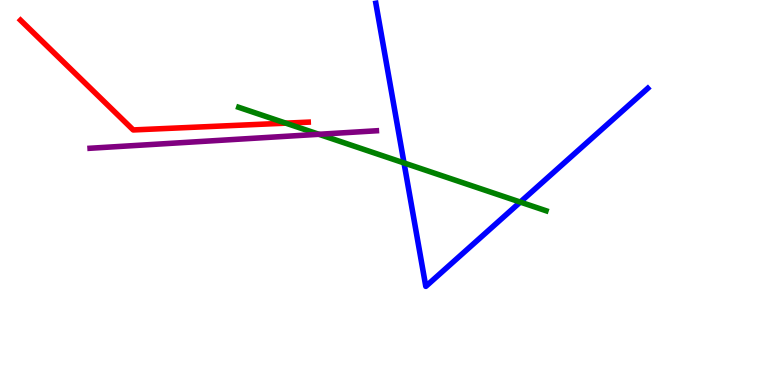[{'lines': ['blue', 'red'], 'intersections': []}, {'lines': ['green', 'red'], 'intersections': [{'x': 3.69, 'y': 6.8}]}, {'lines': ['purple', 'red'], 'intersections': []}, {'lines': ['blue', 'green'], 'intersections': [{'x': 5.21, 'y': 5.77}, {'x': 6.71, 'y': 4.75}]}, {'lines': ['blue', 'purple'], 'intersections': []}, {'lines': ['green', 'purple'], 'intersections': [{'x': 4.11, 'y': 6.51}]}]